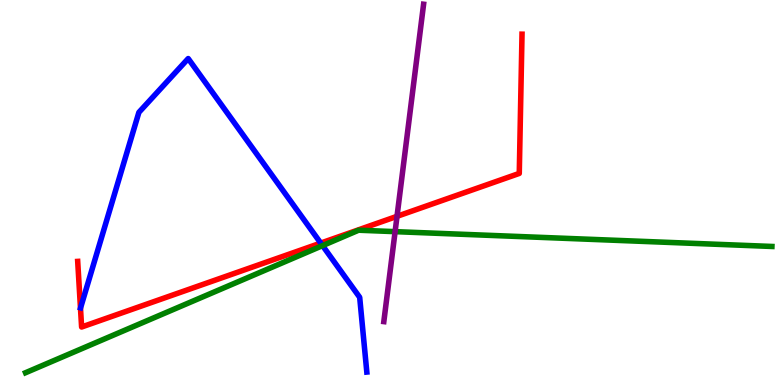[{'lines': ['blue', 'red'], 'intersections': [{'x': 4.14, 'y': 3.69}]}, {'lines': ['green', 'red'], 'intersections': []}, {'lines': ['purple', 'red'], 'intersections': [{'x': 5.12, 'y': 4.38}]}, {'lines': ['blue', 'green'], 'intersections': [{'x': 4.16, 'y': 3.62}]}, {'lines': ['blue', 'purple'], 'intersections': []}, {'lines': ['green', 'purple'], 'intersections': [{'x': 5.1, 'y': 3.98}]}]